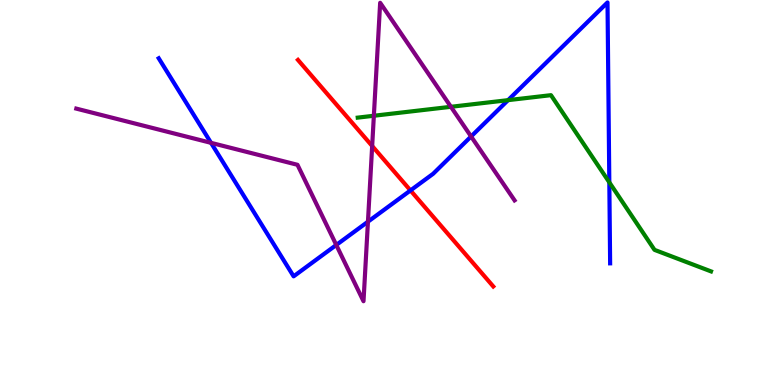[{'lines': ['blue', 'red'], 'intersections': [{'x': 5.3, 'y': 5.05}]}, {'lines': ['green', 'red'], 'intersections': []}, {'lines': ['purple', 'red'], 'intersections': [{'x': 4.8, 'y': 6.21}]}, {'lines': ['blue', 'green'], 'intersections': [{'x': 6.56, 'y': 7.4}, {'x': 7.86, 'y': 5.26}]}, {'lines': ['blue', 'purple'], 'intersections': [{'x': 2.72, 'y': 6.29}, {'x': 4.34, 'y': 3.64}, {'x': 4.75, 'y': 4.24}, {'x': 6.08, 'y': 6.46}]}, {'lines': ['green', 'purple'], 'intersections': [{'x': 4.82, 'y': 6.99}, {'x': 5.82, 'y': 7.23}]}]